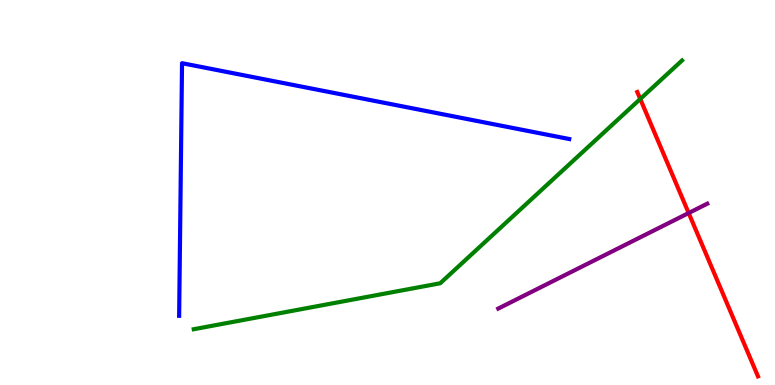[{'lines': ['blue', 'red'], 'intersections': []}, {'lines': ['green', 'red'], 'intersections': [{'x': 8.26, 'y': 7.43}]}, {'lines': ['purple', 'red'], 'intersections': [{'x': 8.89, 'y': 4.47}]}, {'lines': ['blue', 'green'], 'intersections': []}, {'lines': ['blue', 'purple'], 'intersections': []}, {'lines': ['green', 'purple'], 'intersections': []}]